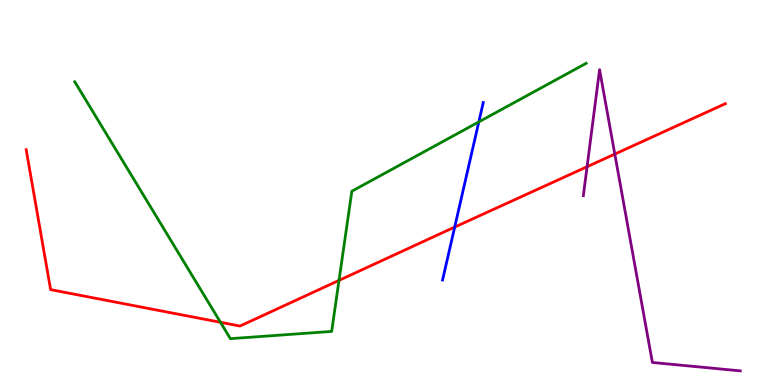[{'lines': ['blue', 'red'], 'intersections': [{'x': 5.87, 'y': 4.1}]}, {'lines': ['green', 'red'], 'intersections': [{'x': 2.84, 'y': 1.63}, {'x': 4.37, 'y': 2.72}]}, {'lines': ['purple', 'red'], 'intersections': [{'x': 7.58, 'y': 5.67}, {'x': 7.93, 'y': 6.0}]}, {'lines': ['blue', 'green'], 'intersections': [{'x': 6.18, 'y': 6.83}]}, {'lines': ['blue', 'purple'], 'intersections': []}, {'lines': ['green', 'purple'], 'intersections': []}]